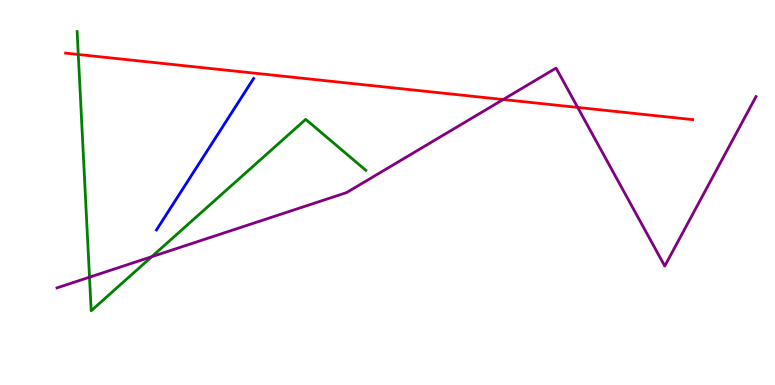[{'lines': ['blue', 'red'], 'intersections': []}, {'lines': ['green', 'red'], 'intersections': [{'x': 1.01, 'y': 8.58}]}, {'lines': ['purple', 'red'], 'intersections': [{'x': 6.49, 'y': 7.41}, {'x': 7.45, 'y': 7.21}]}, {'lines': ['blue', 'green'], 'intersections': []}, {'lines': ['blue', 'purple'], 'intersections': []}, {'lines': ['green', 'purple'], 'intersections': [{'x': 1.15, 'y': 2.8}, {'x': 1.96, 'y': 3.33}]}]